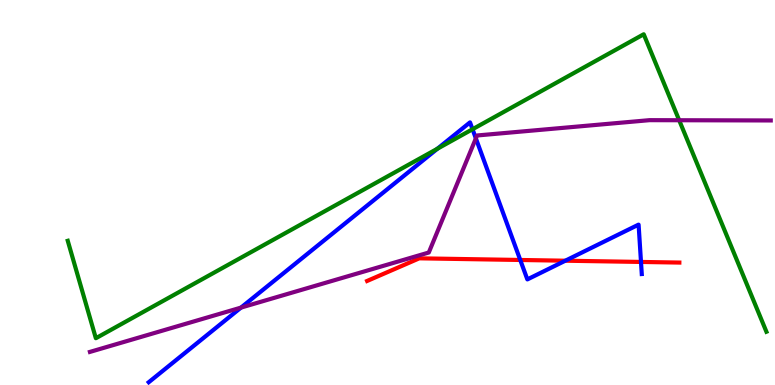[{'lines': ['blue', 'red'], 'intersections': [{'x': 6.71, 'y': 3.25}, {'x': 7.29, 'y': 3.23}, {'x': 8.27, 'y': 3.2}]}, {'lines': ['green', 'red'], 'intersections': []}, {'lines': ['purple', 'red'], 'intersections': []}, {'lines': ['blue', 'green'], 'intersections': [{'x': 5.64, 'y': 6.14}, {'x': 6.1, 'y': 6.64}]}, {'lines': ['blue', 'purple'], 'intersections': [{'x': 3.11, 'y': 2.01}, {'x': 6.14, 'y': 6.41}]}, {'lines': ['green', 'purple'], 'intersections': [{'x': 8.76, 'y': 6.88}]}]